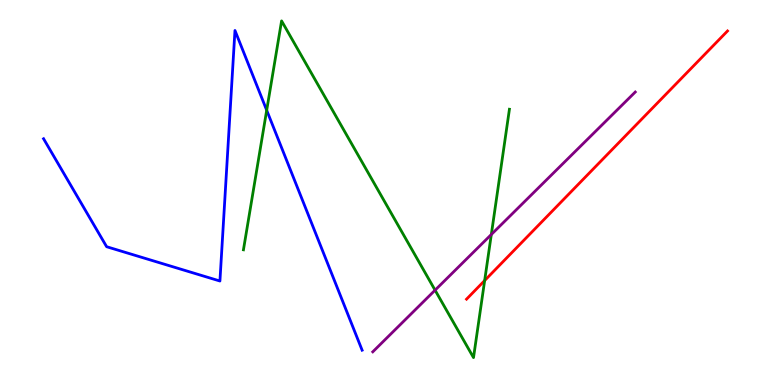[{'lines': ['blue', 'red'], 'intersections': []}, {'lines': ['green', 'red'], 'intersections': [{'x': 6.25, 'y': 2.71}]}, {'lines': ['purple', 'red'], 'intersections': []}, {'lines': ['blue', 'green'], 'intersections': [{'x': 3.44, 'y': 7.14}]}, {'lines': ['blue', 'purple'], 'intersections': []}, {'lines': ['green', 'purple'], 'intersections': [{'x': 5.61, 'y': 2.46}, {'x': 6.34, 'y': 3.91}]}]